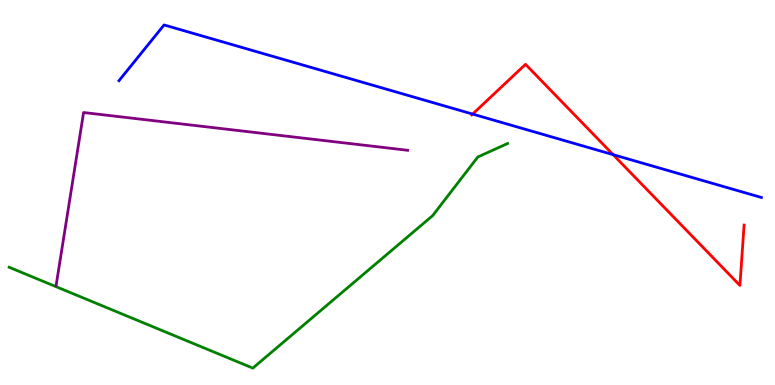[{'lines': ['blue', 'red'], 'intersections': [{'x': 6.1, 'y': 7.04}, {'x': 7.91, 'y': 5.98}]}, {'lines': ['green', 'red'], 'intersections': []}, {'lines': ['purple', 'red'], 'intersections': []}, {'lines': ['blue', 'green'], 'intersections': []}, {'lines': ['blue', 'purple'], 'intersections': []}, {'lines': ['green', 'purple'], 'intersections': []}]